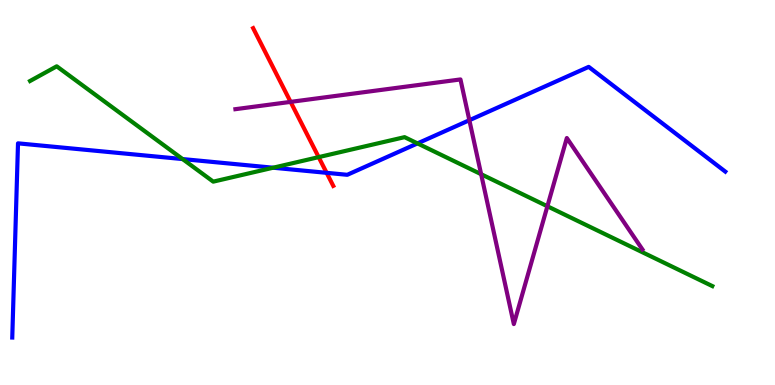[{'lines': ['blue', 'red'], 'intersections': [{'x': 4.21, 'y': 5.51}]}, {'lines': ['green', 'red'], 'intersections': [{'x': 4.11, 'y': 5.92}]}, {'lines': ['purple', 'red'], 'intersections': [{'x': 3.75, 'y': 7.35}]}, {'lines': ['blue', 'green'], 'intersections': [{'x': 2.36, 'y': 5.87}, {'x': 3.52, 'y': 5.64}, {'x': 5.39, 'y': 6.28}]}, {'lines': ['blue', 'purple'], 'intersections': [{'x': 6.06, 'y': 6.88}]}, {'lines': ['green', 'purple'], 'intersections': [{'x': 6.21, 'y': 5.48}, {'x': 7.06, 'y': 4.64}]}]